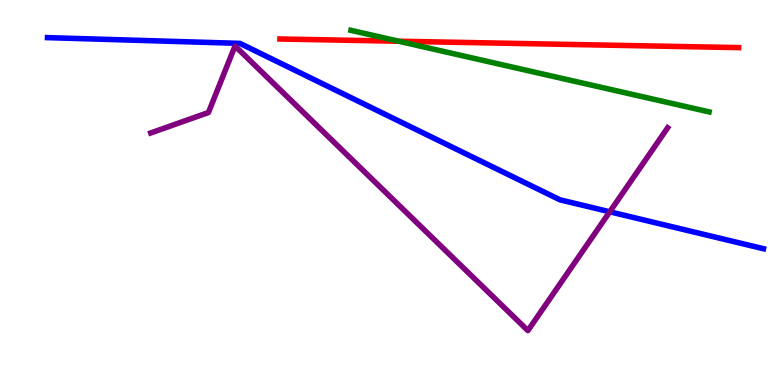[{'lines': ['blue', 'red'], 'intersections': []}, {'lines': ['green', 'red'], 'intersections': [{'x': 5.14, 'y': 8.93}]}, {'lines': ['purple', 'red'], 'intersections': []}, {'lines': ['blue', 'green'], 'intersections': []}, {'lines': ['blue', 'purple'], 'intersections': [{'x': 7.87, 'y': 4.5}]}, {'lines': ['green', 'purple'], 'intersections': []}]